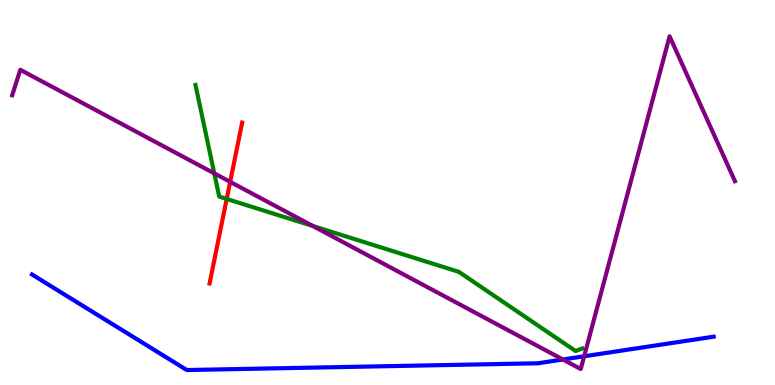[{'lines': ['blue', 'red'], 'intersections': []}, {'lines': ['green', 'red'], 'intersections': [{'x': 2.93, 'y': 4.83}]}, {'lines': ['purple', 'red'], 'intersections': [{'x': 2.97, 'y': 5.28}]}, {'lines': ['blue', 'green'], 'intersections': []}, {'lines': ['blue', 'purple'], 'intersections': [{'x': 7.26, 'y': 0.662}, {'x': 7.54, 'y': 0.746}]}, {'lines': ['green', 'purple'], 'intersections': [{'x': 2.76, 'y': 5.5}, {'x': 4.04, 'y': 4.13}]}]